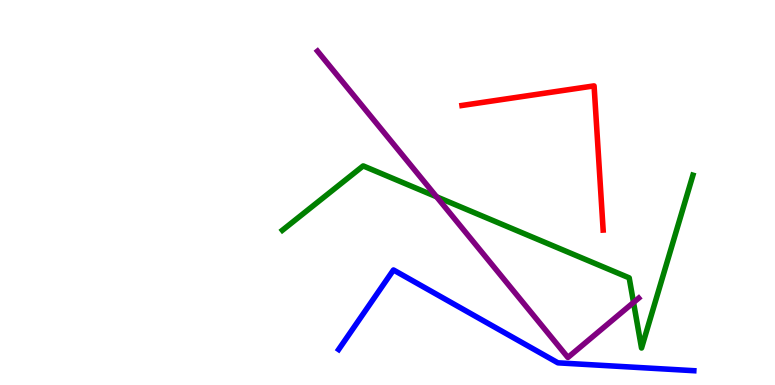[{'lines': ['blue', 'red'], 'intersections': []}, {'lines': ['green', 'red'], 'intersections': []}, {'lines': ['purple', 'red'], 'intersections': []}, {'lines': ['blue', 'green'], 'intersections': []}, {'lines': ['blue', 'purple'], 'intersections': []}, {'lines': ['green', 'purple'], 'intersections': [{'x': 5.63, 'y': 4.89}, {'x': 8.17, 'y': 2.14}]}]